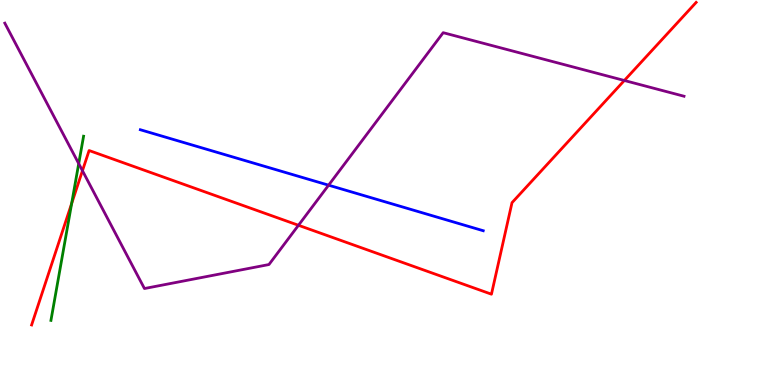[{'lines': ['blue', 'red'], 'intersections': []}, {'lines': ['green', 'red'], 'intersections': [{'x': 0.925, 'y': 4.71}]}, {'lines': ['purple', 'red'], 'intersections': [{'x': 1.06, 'y': 5.57}, {'x': 3.85, 'y': 4.15}, {'x': 8.06, 'y': 7.91}]}, {'lines': ['blue', 'green'], 'intersections': []}, {'lines': ['blue', 'purple'], 'intersections': [{'x': 4.24, 'y': 5.19}]}, {'lines': ['green', 'purple'], 'intersections': [{'x': 1.02, 'y': 5.75}]}]